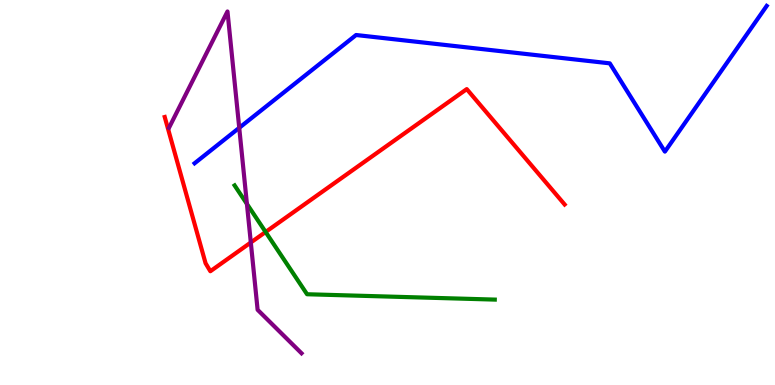[{'lines': ['blue', 'red'], 'intersections': []}, {'lines': ['green', 'red'], 'intersections': [{'x': 3.43, 'y': 3.97}]}, {'lines': ['purple', 'red'], 'intersections': [{'x': 3.24, 'y': 3.7}]}, {'lines': ['blue', 'green'], 'intersections': []}, {'lines': ['blue', 'purple'], 'intersections': [{'x': 3.09, 'y': 6.68}]}, {'lines': ['green', 'purple'], 'intersections': [{'x': 3.19, 'y': 4.7}]}]